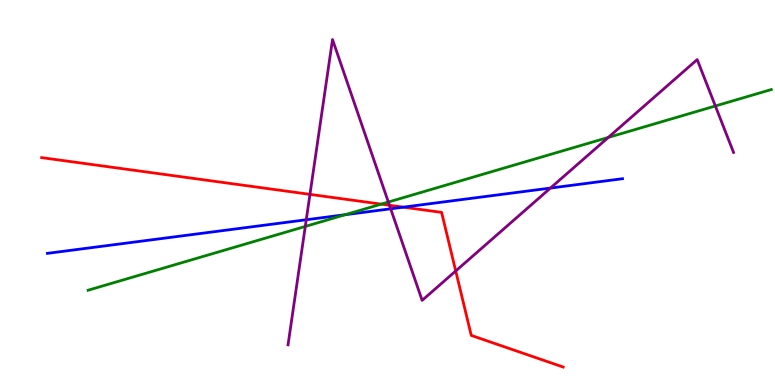[{'lines': ['blue', 'red'], 'intersections': [{'x': 5.2, 'y': 4.62}]}, {'lines': ['green', 'red'], 'intersections': [{'x': 4.92, 'y': 4.7}]}, {'lines': ['purple', 'red'], 'intersections': [{'x': 4.0, 'y': 4.95}, {'x': 5.03, 'y': 4.67}, {'x': 5.88, 'y': 2.96}]}, {'lines': ['blue', 'green'], 'intersections': [{'x': 4.45, 'y': 4.42}]}, {'lines': ['blue', 'purple'], 'intersections': [{'x': 3.95, 'y': 4.29}, {'x': 5.04, 'y': 4.58}, {'x': 7.1, 'y': 5.12}]}, {'lines': ['green', 'purple'], 'intersections': [{'x': 3.94, 'y': 4.12}, {'x': 5.01, 'y': 4.75}, {'x': 7.85, 'y': 6.43}, {'x': 9.23, 'y': 7.25}]}]